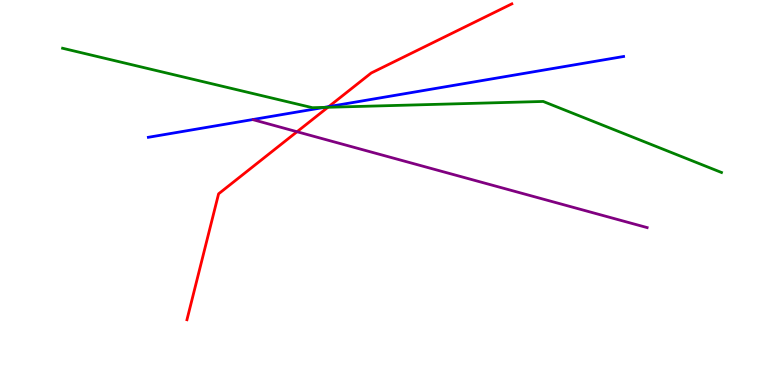[{'lines': ['blue', 'red'], 'intersections': [{'x': 4.24, 'y': 7.23}]}, {'lines': ['green', 'red'], 'intersections': [{'x': 4.23, 'y': 7.21}]}, {'lines': ['purple', 'red'], 'intersections': [{'x': 3.83, 'y': 6.58}]}, {'lines': ['blue', 'green'], 'intersections': [{'x': 4.18, 'y': 7.21}]}, {'lines': ['blue', 'purple'], 'intersections': []}, {'lines': ['green', 'purple'], 'intersections': []}]